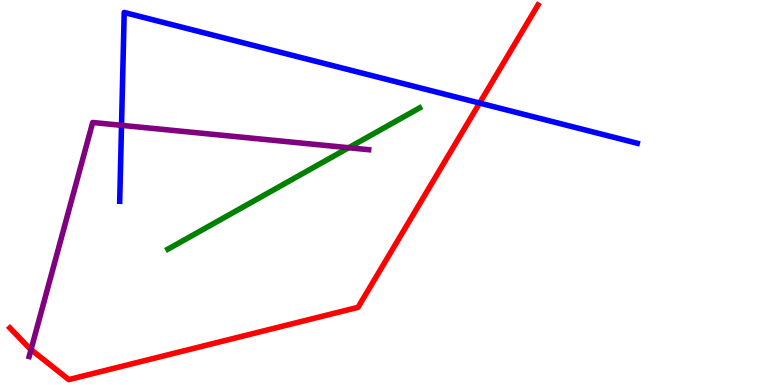[{'lines': ['blue', 'red'], 'intersections': [{'x': 6.19, 'y': 7.32}]}, {'lines': ['green', 'red'], 'intersections': []}, {'lines': ['purple', 'red'], 'intersections': [{'x': 0.4, 'y': 0.919}]}, {'lines': ['blue', 'green'], 'intersections': []}, {'lines': ['blue', 'purple'], 'intersections': [{'x': 1.57, 'y': 6.74}]}, {'lines': ['green', 'purple'], 'intersections': [{'x': 4.5, 'y': 6.16}]}]